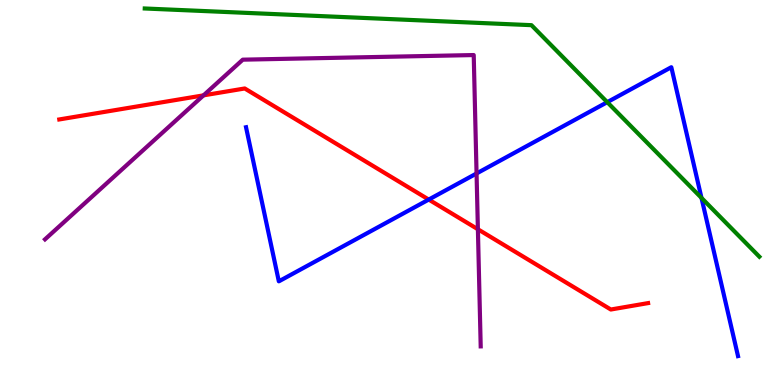[{'lines': ['blue', 'red'], 'intersections': [{'x': 5.53, 'y': 4.82}]}, {'lines': ['green', 'red'], 'intersections': []}, {'lines': ['purple', 'red'], 'intersections': [{'x': 2.63, 'y': 7.52}, {'x': 6.17, 'y': 4.05}]}, {'lines': ['blue', 'green'], 'intersections': [{'x': 7.84, 'y': 7.35}, {'x': 9.05, 'y': 4.86}]}, {'lines': ['blue', 'purple'], 'intersections': [{'x': 6.15, 'y': 5.49}]}, {'lines': ['green', 'purple'], 'intersections': []}]